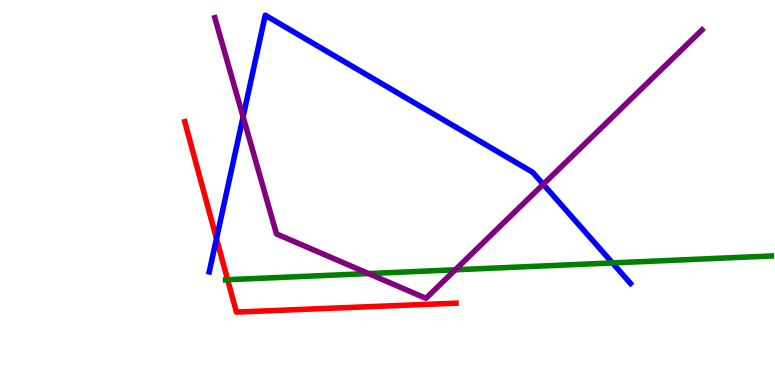[{'lines': ['blue', 'red'], 'intersections': [{'x': 2.79, 'y': 3.8}]}, {'lines': ['green', 'red'], 'intersections': [{'x': 2.94, 'y': 2.73}]}, {'lines': ['purple', 'red'], 'intersections': []}, {'lines': ['blue', 'green'], 'intersections': [{'x': 7.9, 'y': 3.17}]}, {'lines': ['blue', 'purple'], 'intersections': [{'x': 3.14, 'y': 6.97}, {'x': 7.01, 'y': 5.21}]}, {'lines': ['green', 'purple'], 'intersections': [{'x': 4.76, 'y': 2.89}, {'x': 5.87, 'y': 2.99}]}]